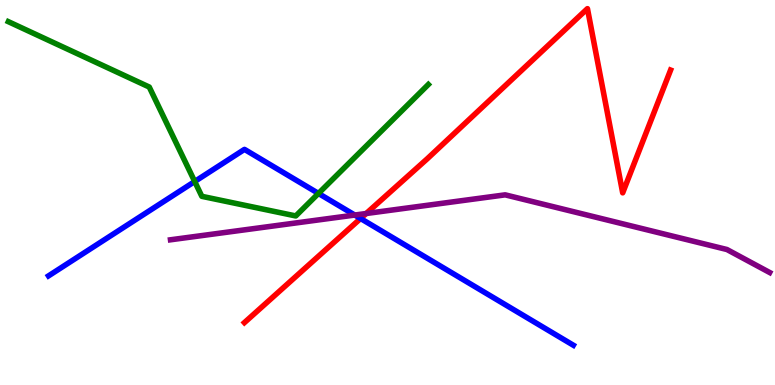[{'lines': ['blue', 'red'], 'intersections': [{'x': 4.65, 'y': 4.32}]}, {'lines': ['green', 'red'], 'intersections': []}, {'lines': ['purple', 'red'], 'intersections': [{'x': 4.72, 'y': 4.45}]}, {'lines': ['blue', 'green'], 'intersections': [{'x': 2.51, 'y': 5.29}, {'x': 4.11, 'y': 4.98}]}, {'lines': ['blue', 'purple'], 'intersections': [{'x': 4.58, 'y': 4.41}]}, {'lines': ['green', 'purple'], 'intersections': []}]